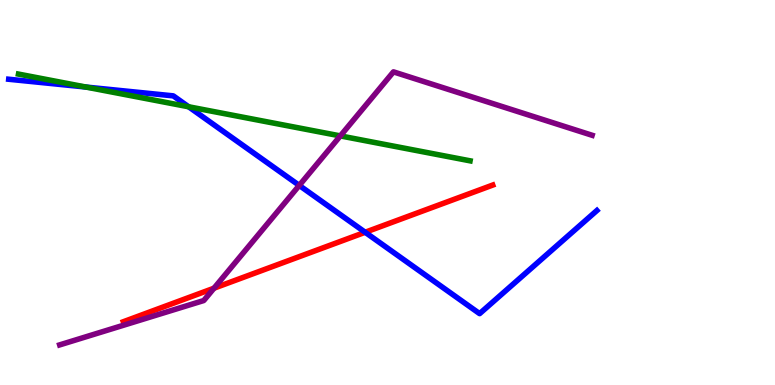[{'lines': ['blue', 'red'], 'intersections': [{'x': 4.71, 'y': 3.97}]}, {'lines': ['green', 'red'], 'intersections': []}, {'lines': ['purple', 'red'], 'intersections': [{'x': 2.76, 'y': 2.51}]}, {'lines': ['blue', 'green'], 'intersections': [{'x': 1.11, 'y': 7.74}, {'x': 2.43, 'y': 7.23}]}, {'lines': ['blue', 'purple'], 'intersections': [{'x': 3.86, 'y': 5.18}]}, {'lines': ['green', 'purple'], 'intersections': [{'x': 4.39, 'y': 6.47}]}]